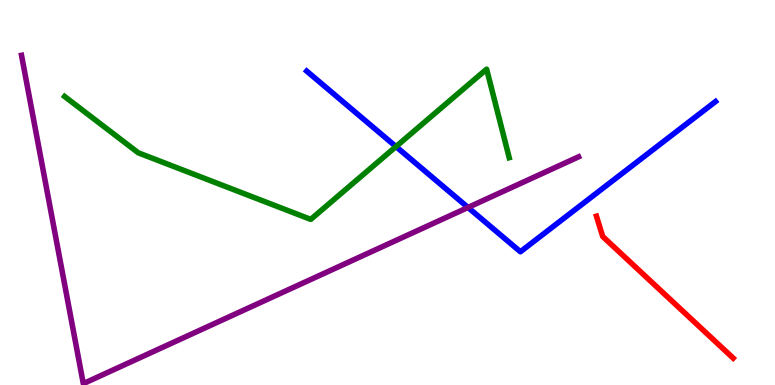[{'lines': ['blue', 'red'], 'intersections': []}, {'lines': ['green', 'red'], 'intersections': []}, {'lines': ['purple', 'red'], 'intersections': []}, {'lines': ['blue', 'green'], 'intersections': [{'x': 5.11, 'y': 6.19}]}, {'lines': ['blue', 'purple'], 'intersections': [{'x': 6.04, 'y': 4.61}]}, {'lines': ['green', 'purple'], 'intersections': []}]